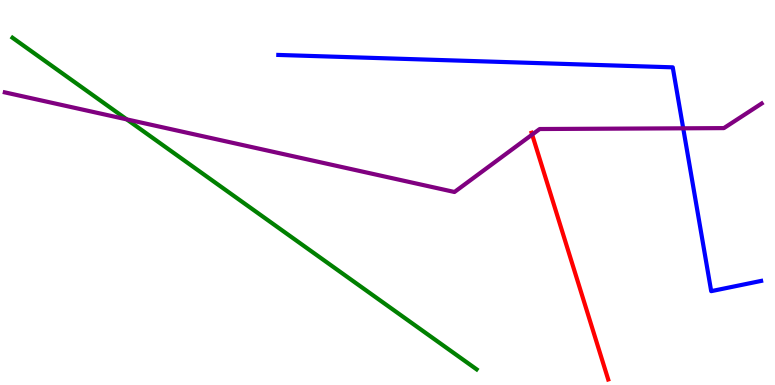[{'lines': ['blue', 'red'], 'intersections': []}, {'lines': ['green', 'red'], 'intersections': []}, {'lines': ['purple', 'red'], 'intersections': [{'x': 6.87, 'y': 6.5}]}, {'lines': ['blue', 'green'], 'intersections': []}, {'lines': ['blue', 'purple'], 'intersections': [{'x': 8.82, 'y': 6.67}]}, {'lines': ['green', 'purple'], 'intersections': [{'x': 1.64, 'y': 6.9}]}]